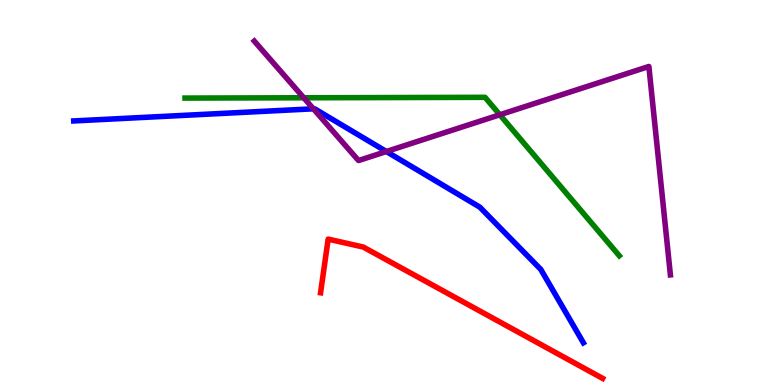[{'lines': ['blue', 'red'], 'intersections': []}, {'lines': ['green', 'red'], 'intersections': []}, {'lines': ['purple', 'red'], 'intersections': []}, {'lines': ['blue', 'green'], 'intersections': []}, {'lines': ['blue', 'purple'], 'intersections': [{'x': 4.04, 'y': 7.17}, {'x': 4.99, 'y': 6.06}]}, {'lines': ['green', 'purple'], 'intersections': [{'x': 3.92, 'y': 7.46}, {'x': 6.45, 'y': 7.02}]}]